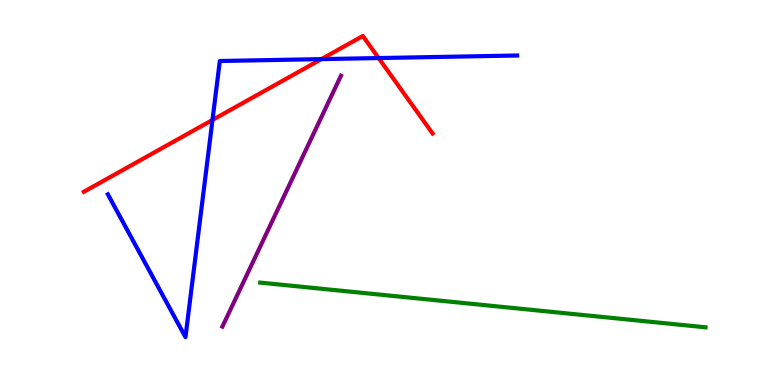[{'lines': ['blue', 'red'], 'intersections': [{'x': 2.74, 'y': 6.88}, {'x': 4.15, 'y': 8.46}, {'x': 4.89, 'y': 8.49}]}, {'lines': ['green', 'red'], 'intersections': []}, {'lines': ['purple', 'red'], 'intersections': []}, {'lines': ['blue', 'green'], 'intersections': []}, {'lines': ['blue', 'purple'], 'intersections': []}, {'lines': ['green', 'purple'], 'intersections': []}]